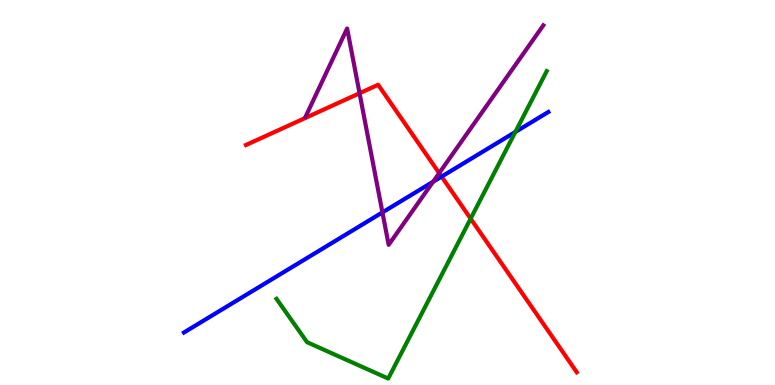[{'lines': ['blue', 'red'], 'intersections': [{'x': 5.7, 'y': 5.41}]}, {'lines': ['green', 'red'], 'intersections': [{'x': 6.07, 'y': 4.32}]}, {'lines': ['purple', 'red'], 'intersections': [{'x': 4.64, 'y': 7.58}, {'x': 5.67, 'y': 5.5}]}, {'lines': ['blue', 'green'], 'intersections': [{'x': 6.65, 'y': 6.57}]}, {'lines': ['blue', 'purple'], 'intersections': [{'x': 4.93, 'y': 4.48}, {'x': 5.59, 'y': 5.28}]}, {'lines': ['green', 'purple'], 'intersections': []}]